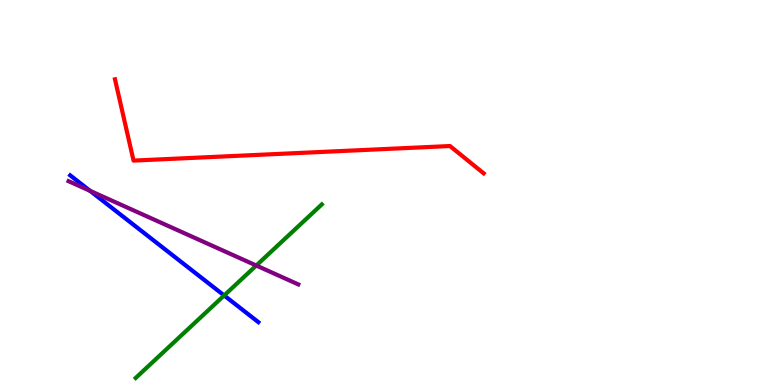[{'lines': ['blue', 'red'], 'intersections': []}, {'lines': ['green', 'red'], 'intersections': []}, {'lines': ['purple', 'red'], 'intersections': []}, {'lines': ['blue', 'green'], 'intersections': [{'x': 2.89, 'y': 2.33}]}, {'lines': ['blue', 'purple'], 'intersections': [{'x': 1.16, 'y': 5.04}]}, {'lines': ['green', 'purple'], 'intersections': [{'x': 3.31, 'y': 3.1}]}]